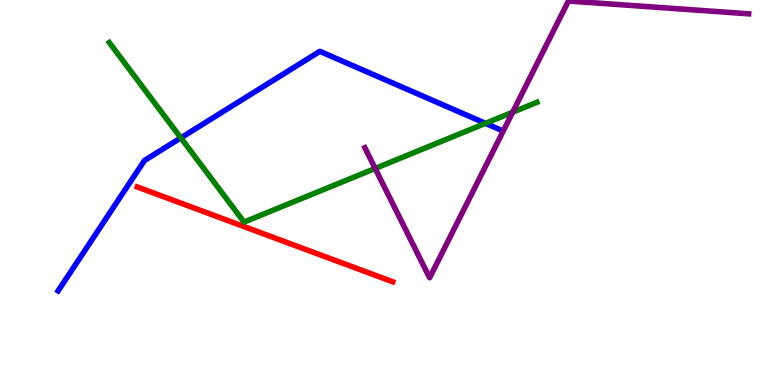[{'lines': ['blue', 'red'], 'intersections': []}, {'lines': ['green', 'red'], 'intersections': []}, {'lines': ['purple', 'red'], 'intersections': []}, {'lines': ['blue', 'green'], 'intersections': [{'x': 2.33, 'y': 6.42}, {'x': 6.26, 'y': 6.8}]}, {'lines': ['blue', 'purple'], 'intersections': []}, {'lines': ['green', 'purple'], 'intersections': [{'x': 4.84, 'y': 5.62}, {'x': 6.61, 'y': 7.08}]}]